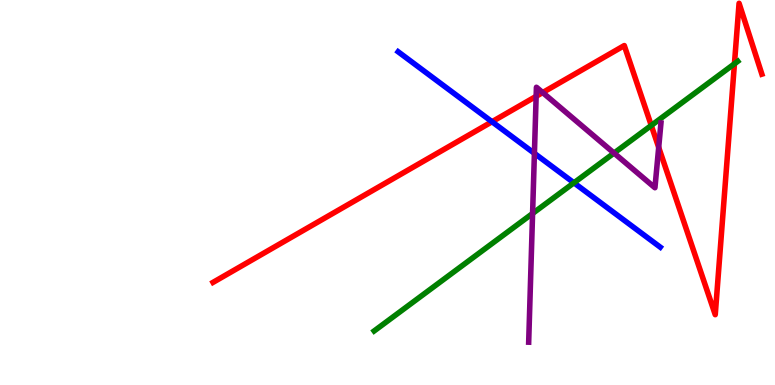[{'lines': ['blue', 'red'], 'intersections': [{'x': 6.35, 'y': 6.84}]}, {'lines': ['green', 'red'], 'intersections': [{'x': 8.4, 'y': 6.74}, {'x': 9.48, 'y': 8.34}]}, {'lines': ['purple', 'red'], 'intersections': [{'x': 6.92, 'y': 7.5}, {'x': 7.0, 'y': 7.6}, {'x': 8.5, 'y': 6.17}]}, {'lines': ['blue', 'green'], 'intersections': [{'x': 7.41, 'y': 5.25}]}, {'lines': ['blue', 'purple'], 'intersections': [{'x': 6.9, 'y': 6.02}]}, {'lines': ['green', 'purple'], 'intersections': [{'x': 6.87, 'y': 4.46}, {'x': 7.92, 'y': 6.02}]}]